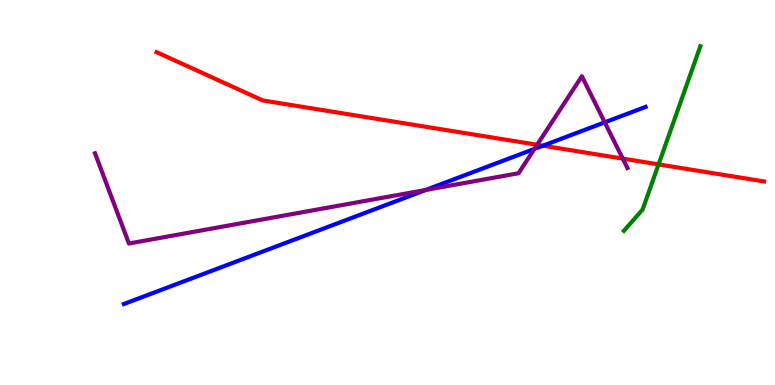[{'lines': ['blue', 'red'], 'intersections': [{'x': 7.01, 'y': 6.22}]}, {'lines': ['green', 'red'], 'intersections': [{'x': 8.5, 'y': 5.73}]}, {'lines': ['purple', 'red'], 'intersections': [{'x': 6.93, 'y': 6.24}, {'x': 8.04, 'y': 5.88}]}, {'lines': ['blue', 'green'], 'intersections': []}, {'lines': ['blue', 'purple'], 'intersections': [{'x': 5.49, 'y': 5.07}, {'x': 6.9, 'y': 6.13}, {'x': 7.8, 'y': 6.82}]}, {'lines': ['green', 'purple'], 'intersections': []}]